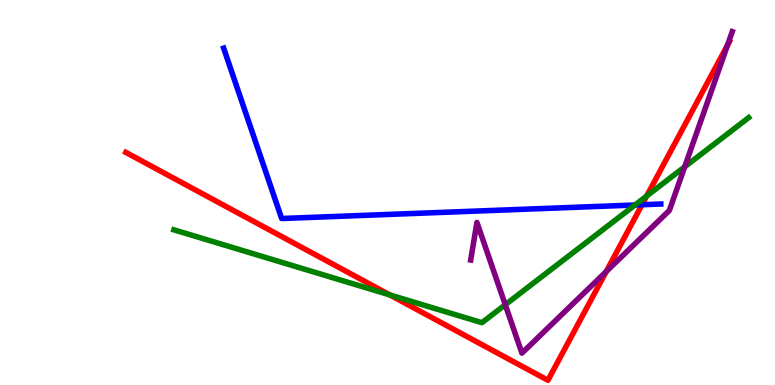[{'lines': ['blue', 'red'], 'intersections': [{'x': 8.28, 'y': 4.68}]}, {'lines': ['green', 'red'], 'intersections': [{'x': 5.03, 'y': 2.34}, {'x': 8.34, 'y': 4.91}]}, {'lines': ['purple', 'red'], 'intersections': [{'x': 7.82, 'y': 2.94}, {'x': 9.39, 'y': 8.82}]}, {'lines': ['blue', 'green'], 'intersections': [{'x': 8.19, 'y': 4.68}]}, {'lines': ['blue', 'purple'], 'intersections': []}, {'lines': ['green', 'purple'], 'intersections': [{'x': 6.52, 'y': 2.08}, {'x': 8.83, 'y': 5.67}]}]